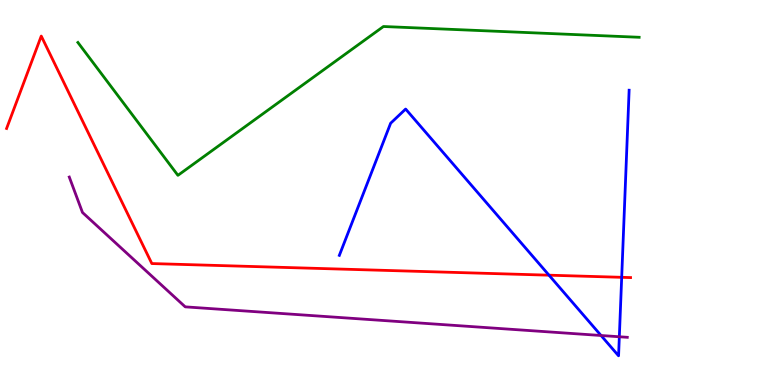[{'lines': ['blue', 'red'], 'intersections': [{'x': 7.08, 'y': 2.85}, {'x': 8.02, 'y': 2.8}]}, {'lines': ['green', 'red'], 'intersections': []}, {'lines': ['purple', 'red'], 'intersections': []}, {'lines': ['blue', 'green'], 'intersections': []}, {'lines': ['blue', 'purple'], 'intersections': [{'x': 7.76, 'y': 1.29}, {'x': 7.99, 'y': 1.25}]}, {'lines': ['green', 'purple'], 'intersections': []}]